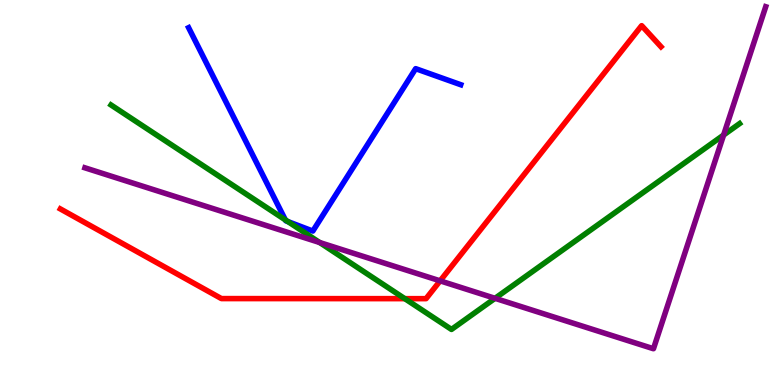[{'lines': ['blue', 'red'], 'intersections': []}, {'lines': ['green', 'red'], 'intersections': [{'x': 5.22, 'y': 2.24}]}, {'lines': ['purple', 'red'], 'intersections': [{'x': 5.68, 'y': 2.71}]}, {'lines': ['blue', 'green'], 'intersections': [{'x': 3.68, 'y': 4.29}, {'x': 3.71, 'y': 4.24}]}, {'lines': ['blue', 'purple'], 'intersections': []}, {'lines': ['green', 'purple'], 'intersections': [{'x': 4.12, 'y': 3.7}, {'x': 6.39, 'y': 2.25}, {'x': 9.34, 'y': 6.49}]}]